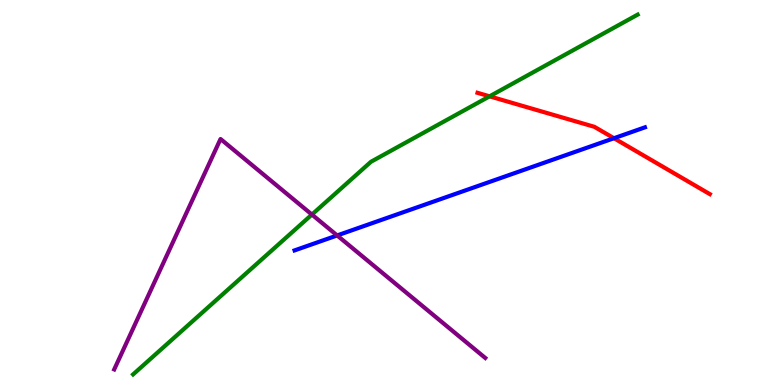[{'lines': ['blue', 'red'], 'intersections': [{'x': 7.92, 'y': 6.41}]}, {'lines': ['green', 'red'], 'intersections': [{'x': 6.32, 'y': 7.5}]}, {'lines': ['purple', 'red'], 'intersections': []}, {'lines': ['blue', 'green'], 'intersections': []}, {'lines': ['blue', 'purple'], 'intersections': [{'x': 4.35, 'y': 3.88}]}, {'lines': ['green', 'purple'], 'intersections': [{'x': 4.02, 'y': 4.43}]}]